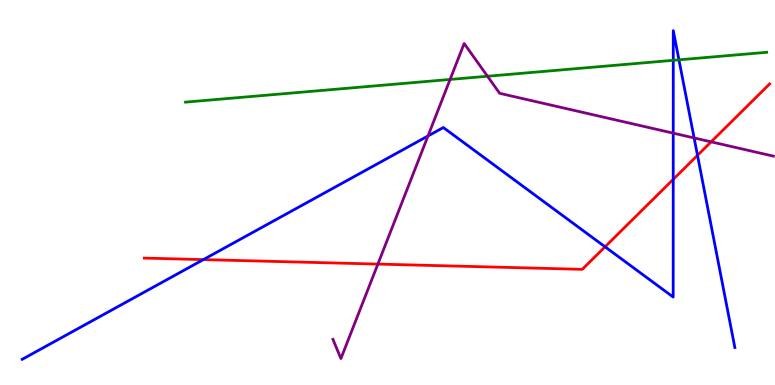[{'lines': ['blue', 'red'], 'intersections': [{'x': 2.62, 'y': 3.26}, {'x': 7.81, 'y': 3.59}, {'x': 8.69, 'y': 5.34}, {'x': 9.0, 'y': 5.97}]}, {'lines': ['green', 'red'], 'intersections': []}, {'lines': ['purple', 'red'], 'intersections': [{'x': 4.88, 'y': 3.14}, {'x': 9.18, 'y': 6.32}]}, {'lines': ['blue', 'green'], 'intersections': [{'x': 8.69, 'y': 8.43}, {'x': 8.76, 'y': 8.45}]}, {'lines': ['blue', 'purple'], 'intersections': [{'x': 5.52, 'y': 6.47}, {'x': 8.69, 'y': 6.54}, {'x': 8.96, 'y': 6.42}]}, {'lines': ['green', 'purple'], 'intersections': [{'x': 5.81, 'y': 7.94}, {'x': 6.29, 'y': 8.02}]}]